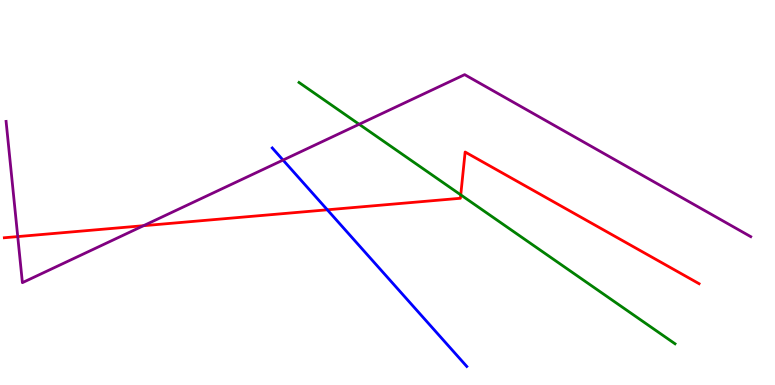[{'lines': ['blue', 'red'], 'intersections': [{'x': 4.22, 'y': 4.55}]}, {'lines': ['green', 'red'], 'intersections': [{'x': 5.95, 'y': 4.94}]}, {'lines': ['purple', 'red'], 'intersections': [{'x': 0.229, 'y': 3.85}, {'x': 1.85, 'y': 4.14}]}, {'lines': ['blue', 'green'], 'intersections': []}, {'lines': ['blue', 'purple'], 'intersections': [{'x': 3.65, 'y': 5.84}]}, {'lines': ['green', 'purple'], 'intersections': [{'x': 4.63, 'y': 6.77}]}]